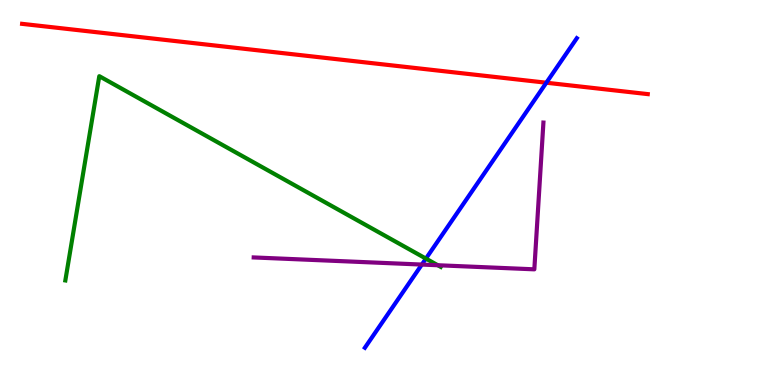[{'lines': ['blue', 'red'], 'intersections': [{'x': 7.05, 'y': 7.85}]}, {'lines': ['green', 'red'], 'intersections': []}, {'lines': ['purple', 'red'], 'intersections': []}, {'lines': ['blue', 'green'], 'intersections': [{'x': 5.5, 'y': 3.28}]}, {'lines': ['blue', 'purple'], 'intersections': [{'x': 5.44, 'y': 3.13}]}, {'lines': ['green', 'purple'], 'intersections': [{'x': 5.65, 'y': 3.11}]}]